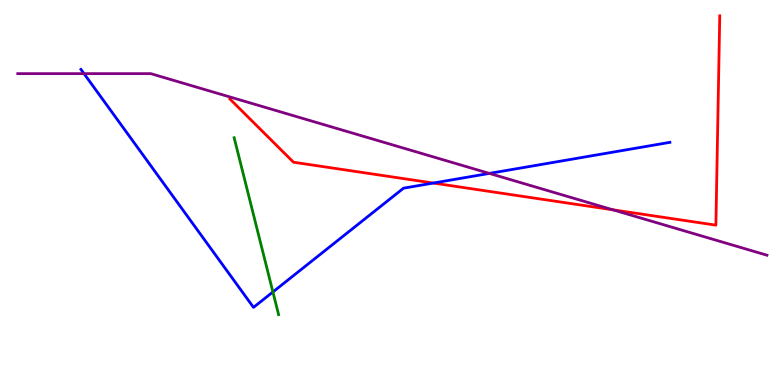[{'lines': ['blue', 'red'], 'intersections': [{'x': 5.59, 'y': 5.25}]}, {'lines': ['green', 'red'], 'intersections': []}, {'lines': ['purple', 'red'], 'intersections': [{'x': 7.91, 'y': 4.55}]}, {'lines': ['blue', 'green'], 'intersections': [{'x': 3.52, 'y': 2.42}]}, {'lines': ['blue', 'purple'], 'intersections': [{'x': 1.08, 'y': 8.09}, {'x': 6.31, 'y': 5.5}]}, {'lines': ['green', 'purple'], 'intersections': []}]